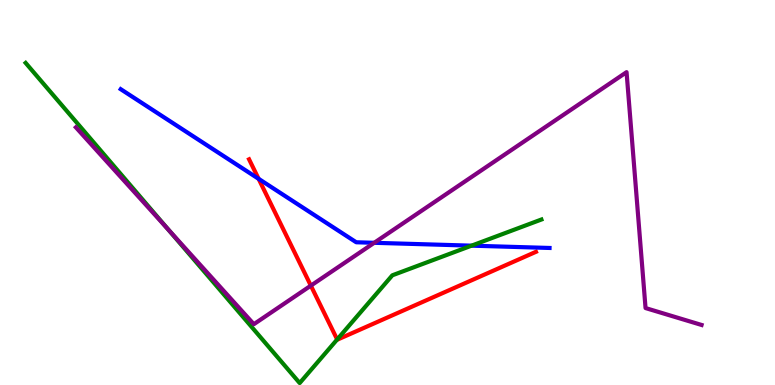[{'lines': ['blue', 'red'], 'intersections': [{'x': 3.34, 'y': 5.36}]}, {'lines': ['green', 'red'], 'intersections': [{'x': 4.35, 'y': 1.18}]}, {'lines': ['purple', 'red'], 'intersections': [{'x': 4.01, 'y': 2.58}]}, {'lines': ['blue', 'green'], 'intersections': [{'x': 6.08, 'y': 3.62}]}, {'lines': ['blue', 'purple'], 'intersections': [{'x': 4.83, 'y': 3.69}]}, {'lines': ['green', 'purple'], 'intersections': [{'x': 2.17, 'y': 4.03}]}]